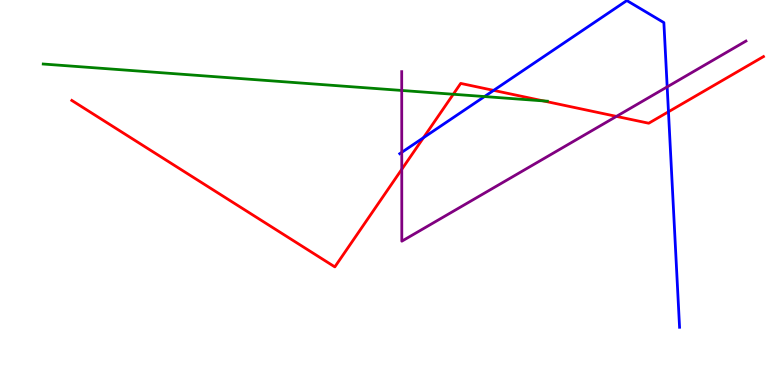[{'lines': ['blue', 'red'], 'intersections': [{'x': 5.46, 'y': 6.42}, {'x': 6.37, 'y': 7.65}, {'x': 8.63, 'y': 7.1}]}, {'lines': ['green', 'red'], 'intersections': [{'x': 5.85, 'y': 7.55}, {'x': 7.01, 'y': 7.38}]}, {'lines': ['purple', 'red'], 'intersections': [{'x': 5.18, 'y': 5.6}, {'x': 7.95, 'y': 6.98}]}, {'lines': ['blue', 'green'], 'intersections': [{'x': 6.25, 'y': 7.49}]}, {'lines': ['blue', 'purple'], 'intersections': [{'x': 5.18, 'y': 6.04}, {'x': 8.61, 'y': 7.74}]}, {'lines': ['green', 'purple'], 'intersections': [{'x': 5.18, 'y': 7.65}]}]